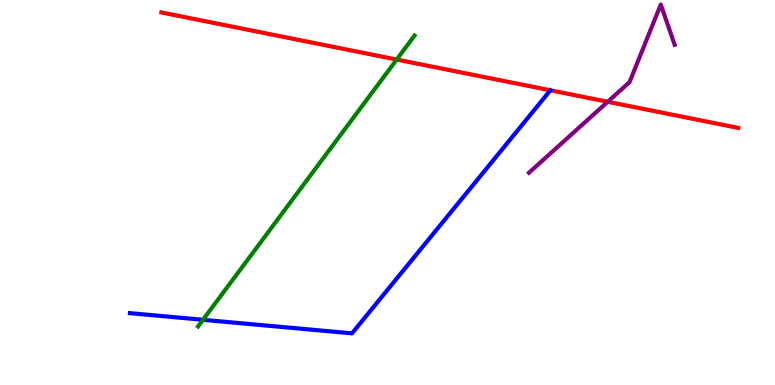[{'lines': ['blue', 'red'], 'intersections': [{'x': 7.1, 'y': 7.65}]}, {'lines': ['green', 'red'], 'intersections': [{'x': 5.12, 'y': 8.45}]}, {'lines': ['purple', 'red'], 'intersections': [{'x': 7.84, 'y': 7.36}]}, {'lines': ['blue', 'green'], 'intersections': [{'x': 2.62, 'y': 1.69}]}, {'lines': ['blue', 'purple'], 'intersections': []}, {'lines': ['green', 'purple'], 'intersections': []}]